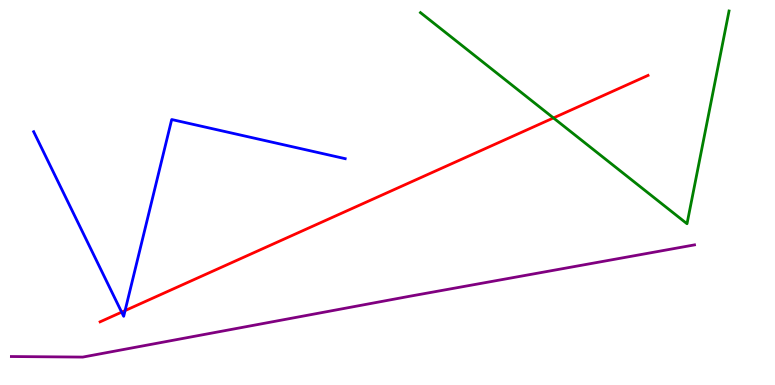[{'lines': ['blue', 'red'], 'intersections': [{'x': 1.57, 'y': 1.89}, {'x': 1.61, 'y': 1.93}]}, {'lines': ['green', 'red'], 'intersections': [{'x': 7.14, 'y': 6.94}]}, {'lines': ['purple', 'red'], 'intersections': []}, {'lines': ['blue', 'green'], 'intersections': []}, {'lines': ['blue', 'purple'], 'intersections': []}, {'lines': ['green', 'purple'], 'intersections': []}]